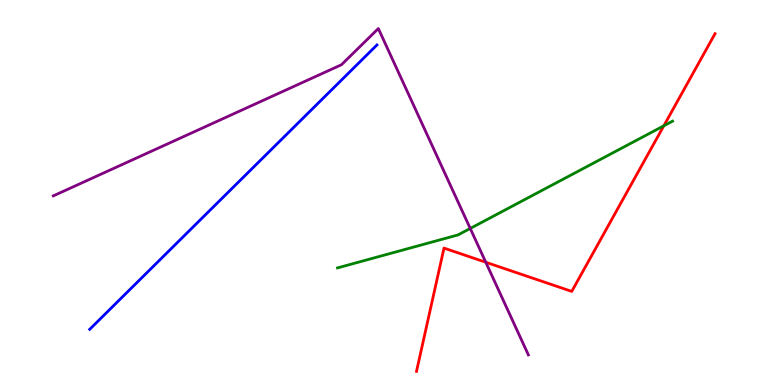[{'lines': ['blue', 'red'], 'intersections': []}, {'lines': ['green', 'red'], 'intersections': [{'x': 8.57, 'y': 6.73}]}, {'lines': ['purple', 'red'], 'intersections': [{'x': 6.27, 'y': 3.19}]}, {'lines': ['blue', 'green'], 'intersections': []}, {'lines': ['blue', 'purple'], 'intersections': []}, {'lines': ['green', 'purple'], 'intersections': [{'x': 6.07, 'y': 4.07}]}]